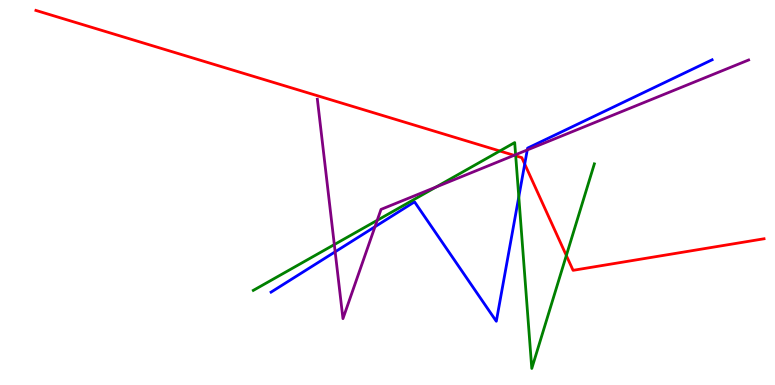[{'lines': ['blue', 'red'], 'intersections': [{'x': 6.77, 'y': 5.74}]}, {'lines': ['green', 'red'], 'intersections': [{'x': 6.45, 'y': 6.08}, {'x': 6.65, 'y': 5.95}, {'x': 7.31, 'y': 3.36}]}, {'lines': ['purple', 'red'], 'intersections': [{'x': 6.63, 'y': 5.97}]}, {'lines': ['blue', 'green'], 'intersections': [{'x': 6.69, 'y': 4.89}]}, {'lines': ['blue', 'purple'], 'intersections': [{'x': 4.32, 'y': 3.46}, {'x': 4.84, 'y': 4.11}, {'x': 6.8, 'y': 6.1}]}, {'lines': ['green', 'purple'], 'intersections': [{'x': 4.31, 'y': 3.65}, {'x': 4.87, 'y': 4.28}, {'x': 5.63, 'y': 5.14}, {'x': 6.65, 'y': 5.98}]}]